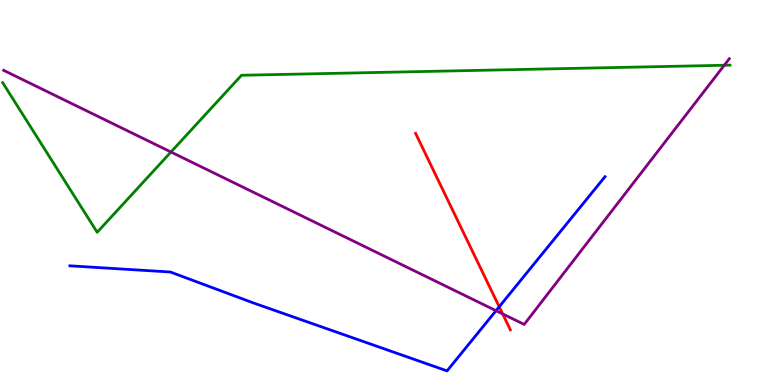[{'lines': ['blue', 'red'], 'intersections': [{'x': 6.44, 'y': 2.03}]}, {'lines': ['green', 'red'], 'intersections': []}, {'lines': ['purple', 'red'], 'intersections': [{'x': 6.49, 'y': 1.85}]}, {'lines': ['blue', 'green'], 'intersections': []}, {'lines': ['blue', 'purple'], 'intersections': [{'x': 6.4, 'y': 1.93}]}, {'lines': ['green', 'purple'], 'intersections': [{'x': 2.21, 'y': 6.05}, {'x': 9.35, 'y': 8.3}]}]